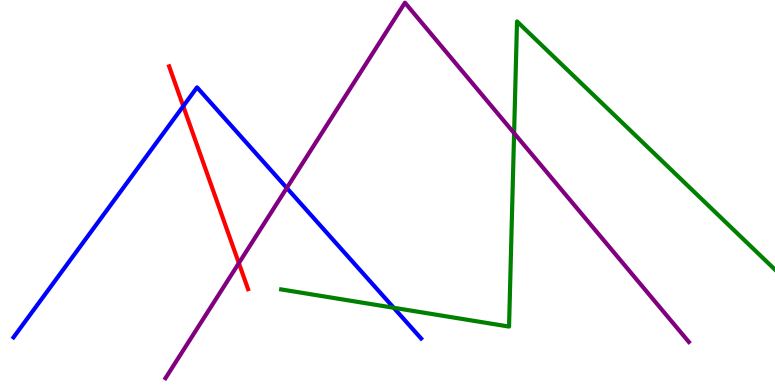[{'lines': ['blue', 'red'], 'intersections': [{'x': 2.36, 'y': 7.24}]}, {'lines': ['green', 'red'], 'intersections': []}, {'lines': ['purple', 'red'], 'intersections': [{'x': 3.08, 'y': 3.17}]}, {'lines': ['blue', 'green'], 'intersections': [{'x': 5.08, 'y': 2.01}]}, {'lines': ['blue', 'purple'], 'intersections': [{'x': 3.7, 'y': 5.12}]}, {'lines': ['green', 'purple'], 'intersections': [{'x': 6.63, 'y': 6.54}]}]